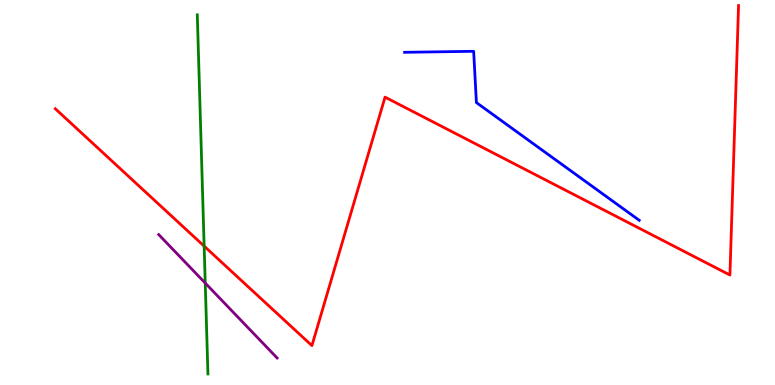[{'lines': ['blue', 'red'], 'intersections': []}, {'lines': ['green', 'red'], 'intersections': [{'x': 2.63, 'y': 3.61}]}, {'lines': ['purple', 'red'], 'intersections': []}, {'lines': ['blue', 'green'], 'intersections': []}, {'lines': ['blue', 'purple'], 'intersections': []}, {'lines': ['green', 'purple'], 'intersections': [{'x': 2.65, 'y': 2.65}]}]